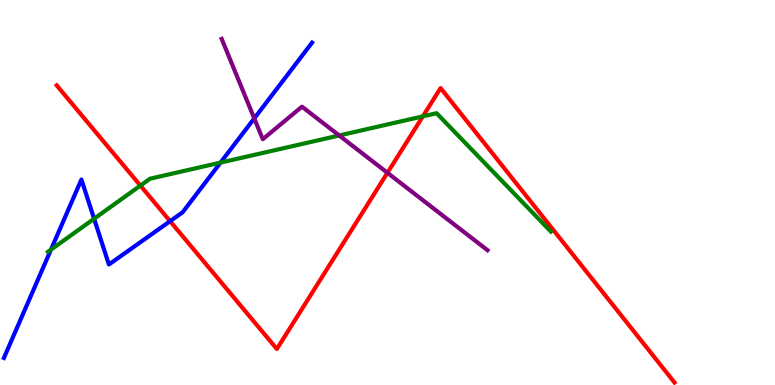[{'lines': ['blue', 'red'], 'intersections': [{'x': 2.19, 'y': 4.26}]}, {'lines': ['green', 'red'], 'intersections': [{'x': 1.81, 'y': 5.18}, {'x': 5.46, 'y': 6.98}]}, {'lines': ['purple', 'red'], 'intersections': [{'x': 5.0, 'y': 5.51}]}, {'lines': ['blue', 'green'], 'intersections': [{'x': 0.657, 'y': 3.52}, {'x': 1.21, 'y': 4.32}, {'x': 2.85, 'y': 5.78}]}, {'lines': ['blue', 'purple'], 'intersections': [{'x': 3.28, 'y': 6.92}]}, {'lines': ['green', 'purple'], 'intersections': [{'x': 4.38, 'y': 6.48}]}]